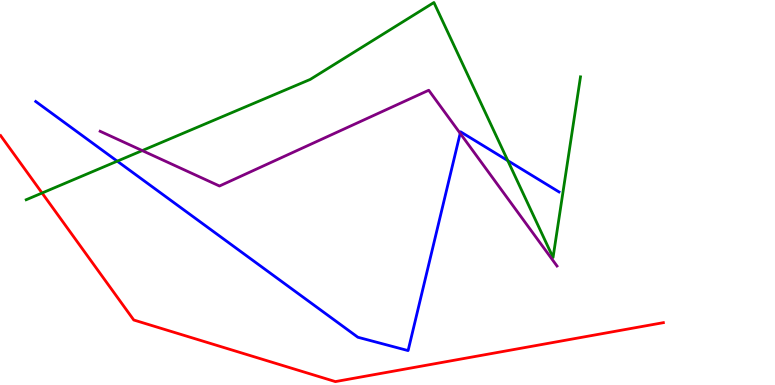[{'lines': ['blue', 'red'], 'intersections': []}, {'lines': ['green', 'red'], 'intersections': [{'x': 0.543, 'y': 4.99}]}, {'lines': ['purple', 'red'], 'intersections': []}, {'lines': ['blue', 'green'], 'intersections': [{'x': 1.51, 'y': 5.81}, {'x': 6.55, 'y': 5.83}]}, {'lines': ['blue', 'purple'], 'intersections': [{'x': 5.94, 'y': 6.54}]}, {'lines': ['green', 'purple'], 'intersections': [{'x': 1.84, 'y': 6.09}]}]